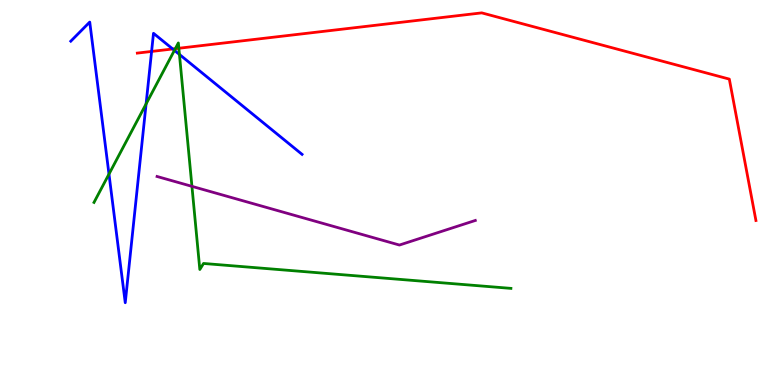[{'lines': ['blue', 'red'], 'intersections': [{'x': 1.96, 'y': 8.66}, {'x': 2.23, 'y': 8.73}]}, {'lines': ['green', 'red'], 'intersections': [{'x': 2.26, 'y': 8.74}, {'x': 2.31, 'y': 8.75}]}, {'lines': ['purple', 'red'], 'intersections': []}, {'lines': ['blue', 'green'], 'intersections': [{'x': 1.41, 'y': 5.48}, {'x': 1.89, 'y': 7.3}, {'x': 2.25, 'y': 8.69}, {'x': 2.32, 'y': 8.59}]}, {'lines': ['blue', 'purple'], 'intersections': []}, {'lines': ['green', 'purple'], 'intersections': [{'x': 2.48, 'y': 5.16}]}]